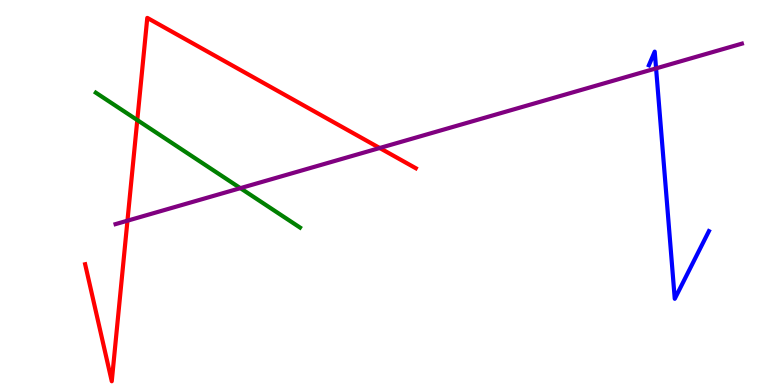[{'lines': ['blue', 'red'], 'intersections': []}, {'lines': ['green', 'red'], 'intersections': [{'x': 1.77, 'y': 6.88}]}, {'lines': ['purple', 'red'], 'intersections': [{'x': 1.64, 'y': 4.27}, {'x': 4.9, 'y': 6.16}]}, {'lines': ['blue', 'green'], 'intersections': []}, {'lines': ['blue', 'purple'], 'intersections': [{'x': 8.47, 'y': 8.22}]}, {'lines': ['green', 'purple'], 'intersections': [{'x': 3.1, 'y': 5.11}]}]